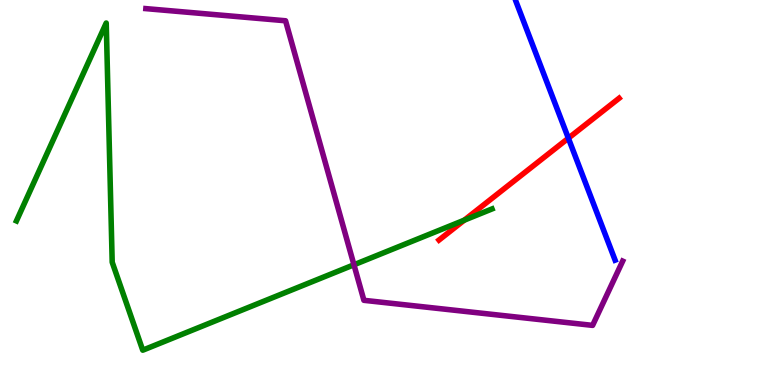[{'lines': ['blue', 'red'], 'intersections': [{'x': 7.33, 'y': 6.41}]}, {'lines': ['green', 'red'], 'intersections': [{'x': 5.99, 'y': 4.28}]}, {'lines': ['purple', 'red'], 'intersections': []}, {'lines': ['blue', 'green'], 'intersections': []}, {'lines': ['blue', 'purple'], 'intersections': []}, {'lines': ['green', 'purple'], 'intersections': [{'x': 4.57, 'y': 3.12}]}]